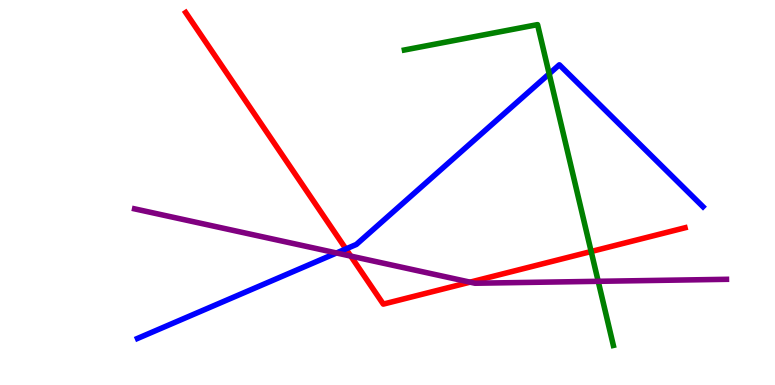[{'lines': ['blue', 'red'], 'intersections': [{'x': 4.46, 'y': 3.53}]}, {'lines': ['green', 'red'], 'intersections': [{'x': 7.63, 'y': 3.47}]}, {'lines': ['purple', 'red'], 'intersections': [{'x': 4.53, 'y': 3.35}, {'x': 6.07, 'y': 2.67}]}, {'lines': ['blue', 'green'], 'intersections': [{'x': 7.09, 'y': 8.08}]}, {'lines': ['blue', 'purple'], 'intersections': [{'x': 4.34, 'y': 3.43}]}, {'lines': ['green', 'purple'], 'intersections': [{'x': 7.72, 'y': 2.69}]}]